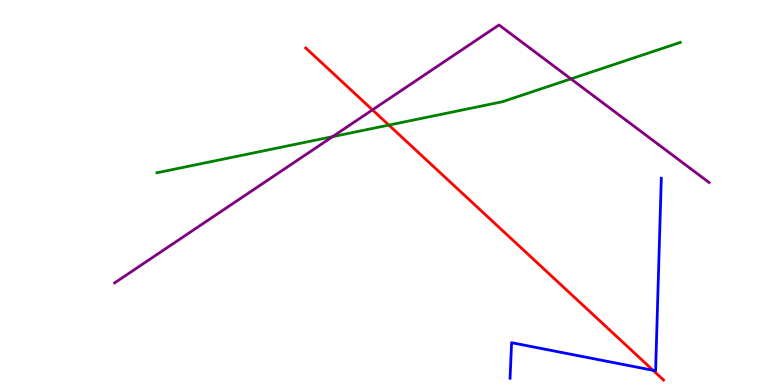[{'lines': ['blue', 'red'], 'intersections': [{'x': 8.43, 'y': 0.382}]}, {'lines': ['green', 'red'], 'intersections': [{'x': 5.02, 'y': 6.75}]}, {'lines': ['purple', 'red'], 'intersections': [{'x': 4.81, 'y': 7.15}]}, {'lines': ['blue', 'green'], 'intersections': []}, {'lines': ['blue', 'purple'], 'intersections': []}, {'lines': ['green', 'purple'], 'intersections': [{'x': 4.29, 'y': 6.45}, {'x': 7.37, 'y': 7.95}]}]